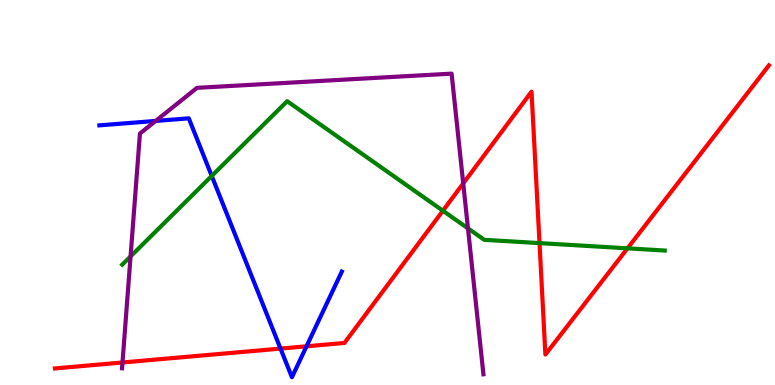[{'lines': ['blue', 'red'], 'intersections': [{'x': 3.62, 'y': 0.946}, {'x': 3.96, 'y': 1.01}]}, {'lines': ['green', 'red'], 'intersections': [{'x': 5.71, 'y': 4.53}, {'x': 6.96, 'y': 3.69}, {'x': 8.1, 'y': 3.55}]}, {'lines': ['purple', 'red'], 'intersections': [{'x': 1.58, 'y': 0.585}, {'x': 5.98, 'y': 5.24}]}, {'lines': ['blue', 'green'], 'intersections': [{'x': 2.73, 'y': 5.43}]}, {'lines': ['blue', 'purple'], 'intersections': [{'x': 2.01, 'y': 6.86}]}, {'lines': ['green', 'purple'], 'intersections': [{'x': 1.68, 'y': 3.34}, {'x': 6.04, 'y': 4.07}]}]